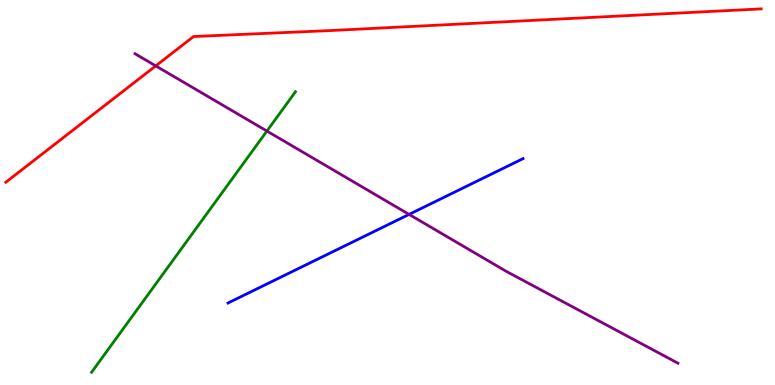[{'lines': ['blue', 'red'], 'intersections': []}, {'lines': ['green', 'red'], 'intersections': []}, {'lines': ['purple', 'red'], 'intersections': [{'x': 2.01, 'y': 8.29}]}, {'lines': ['blue', 'green'], 'intersections': []}, {'lines': ['blue', 'purple'], 'intersections': [{'x': 5.28, 'y': 4.43}]}, {'lines': ['green', 'purple'], 'intersections': [{'x': 3.44, 'y': 6.6}]}]